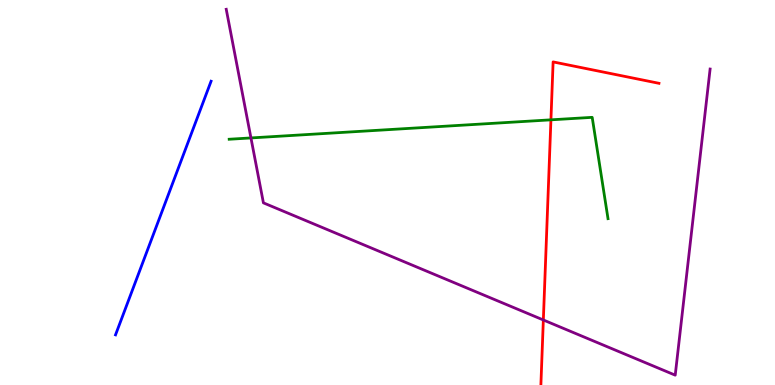[{'lines': ['blue', 'red'], 'intersections': []}, {'lines': ['green', 'red'], 'intersections': [{'x': 7.11, 'y': 6.89}]}, {'lines': ['purple', 'red'], 'intersections': [{'x': 7.01, 'y': 1.69}]}, {'lines': ['blue', 'green'], 'intersections': []}, {'lines': ['blue', 'purple'], 'intersections': []}, {'lines': ['green', 'purple'], 'intersections': [{'x': 3.24, 'y': 6.42}]}]